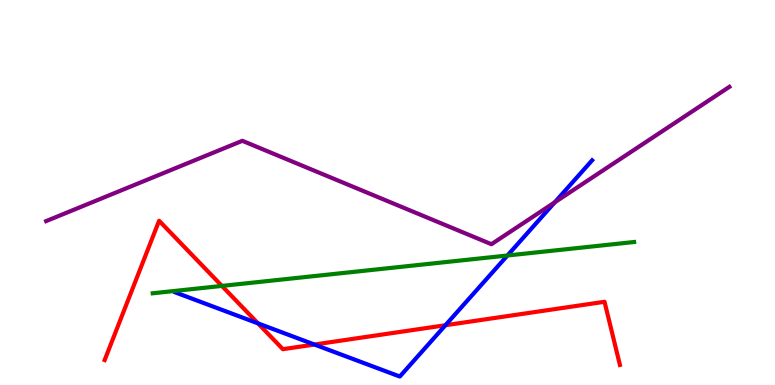[{'lines': ['blue', 'red'], 'intersections': [{'x': 3.33, 'y': 1.6}, {'x': 4.06, 'y': 1.05}, {'x': 5.75, 'y': 1.55}]}, {'lines': ['green', 'red'], 'intersections': [{'x': 2.86, 'y': 2.57}]}, {'lines': ['purple', 'red'], 'intersections': []}, {'lines': ['blue', 'green'], 'intersections': [{'x': 6.55, 'y': 3.36}]}, {'lines': ['blue', 'purple'], 'intersections': [{'x': 7.16, 'y': 4.74}]}, {'lines': ['green', 'purple'], 'intersections': []}]